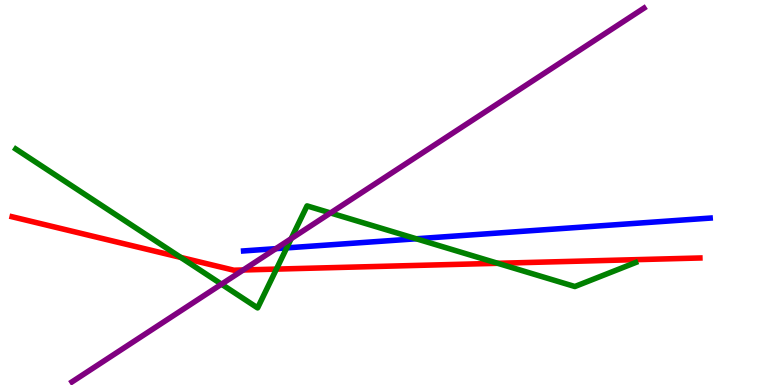[{'lines': ['blue', 'red'], 'intersections': []}, {'lines': ['green', 'red'], 'intersections': [{'x': 2.33, 'y': 3.31}, {'x': 3.57, 'y': 3.01}, {'x': 6.42, 'y': 3.16}]}, {'lines': ['purple', 'red'], 'intersections': [{'x': 3.14, 'y': 2.99}]}, {'lines': ['blue', 'green'], 'intersections': [{'x': 3.7, 'y': 3.56}, {'x': 5.37, 'y': 3.8}]}, {'lines': ['blue', 'purple'], 'intersections': [{'x': 3.56, 'y': 3.54}]}, {'lines': ['green', 'purple'], 'intersections': [{'x': 2.86, 'y': 2.62}, {'x': 3.76, 'y': 3.8}, {'x': 4.26, 'y': 4.47}]}]